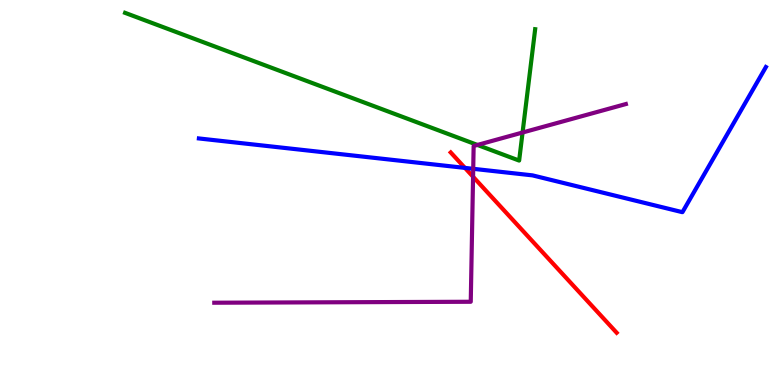[{'lines': ['blue', 'red'], 'intersections': [{'x': 6.0, 'y': 5.64}]}, {'lines': ['green', 'red'], 'intersections': []}, {'lines': ['purple', 'red'], 'intersections': [{'x': 6.1, 'y': 5.41}]}, {'lines': ['blue', 'green'], 'intersections': []}, {'lines': ['blue', 'purple'], 'intersections': [{'x': 6.11, 'y': 5.62}]}, {'lines': ['green', 'purple'], 'intersections': [{'x': 6.16, 'y': 6.24}, {'x': 6.74, 'y': 6.56}]}]